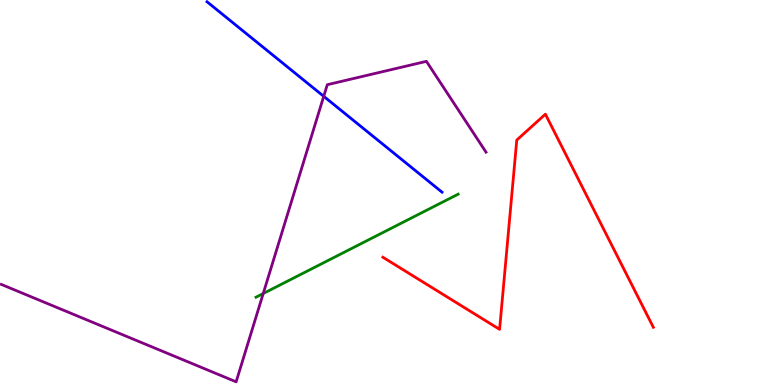[{'lines': ['blue', 'red'], 'intersections': []}, {'lines': ['green', 'red'], 'intersections': []}, {'lines': ['purple', 'red'], 'intersections': []}, {'lines': ['blue', 'green'], 'intersections': []}, {'lines': ['blue', 'purple'], 'intersections': [{'x': 4.18, 'y': 7.5}]}, {'lines': ['green', 'purple'], 'intersections': [{'x': 3.4, 'y': 2.38}]}]